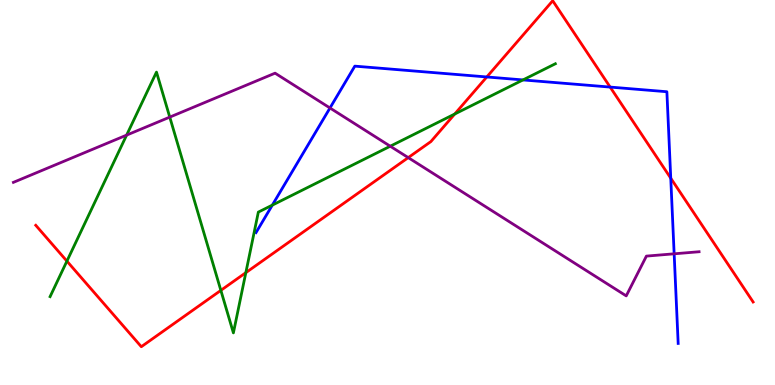[{'lines': ['blue', 'red'], 'intersections': [{'x': 6.28, 'y': 8.0}, {'x': 7.87, 'y': 7.74}, {'x': 8.65, 'y': 5.37}]}, {'lines': ['green', 'red'], 'intersections': [{'x': 0.863, 'y': 3.22}, {'x': 2.85, 'y': 2.46}, {'x': 3.17, 'y': 2.92}, {'x': 5.87, 'y': 7.04}]}, {'lines': ['purple', 'red'], 'intersections': [{'x': 5.27, 'y': 5.91}]}, {'lines': ['blue', 'green'], 'intersections': [{'x': 3.51, 'y': 4.67}, {'x': 6.75, 'y': 7.92}]}, {'lines': ['blue', 'purple'], 'intersections': [{'x': 4.26, 'y': 7.2}, {'x': 8.7, 'y': 3.41}]}, {'lines': ['green', 'purple'], 'intersections': [{'x': 1.63, 'y': 6.49}, {'x': 2.19, 'y': 6.96}, {'x': 5.04, 'y': 6.2}]}]